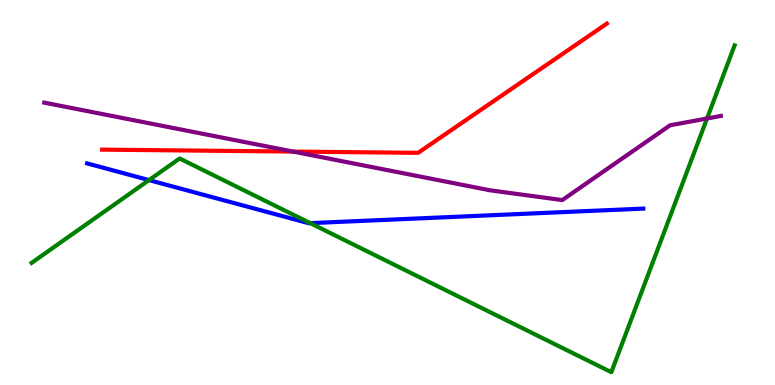[{'lines': ['blue', 'red'], 'intersections': []}, {'lines': ['green', 'red'], 'intersections': []}, {'lines': ['purple', 'red'], 'intersections': [{'x': 3.78, 'y': 6.06}]}, {'lines': ['blue', 'green'], 'intersections': [{'x': 1.92, 'y': 5.32}, {'x': 4.0, 'y': 4.2}]}, {'lines': ['blue', 'purple'], 'intersections': []}, {'lines': ['green', 'purple'], 'intersections': [{'x': 9.12, 'y': 6.92}]}]